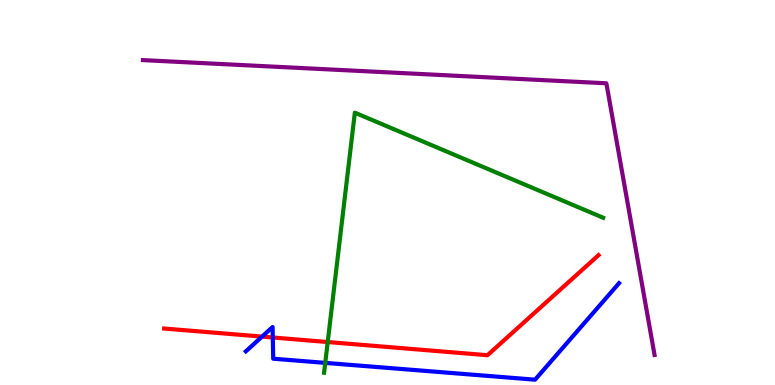[{'lines': ['blue', 'red'], 'intersections': [{'x': 3.38, 'y': 1.26}, {'x': 3.52, 'y': 1.23}]}, {'lines': ['green', 'red'], 'intersections': [{'x': 4.23, 'y': 1.12}]}, {'lines': ['purple', 'red'], 'intersections': []}, {'lines': ['blue', 'green'], 'intersections': [{'x': 4.2, 'y': 0.575}]}, {'lines': ['blue', 'purple'], 'intersections': []}, {'lines': ['green', 'purple'], 'intersections': []}]